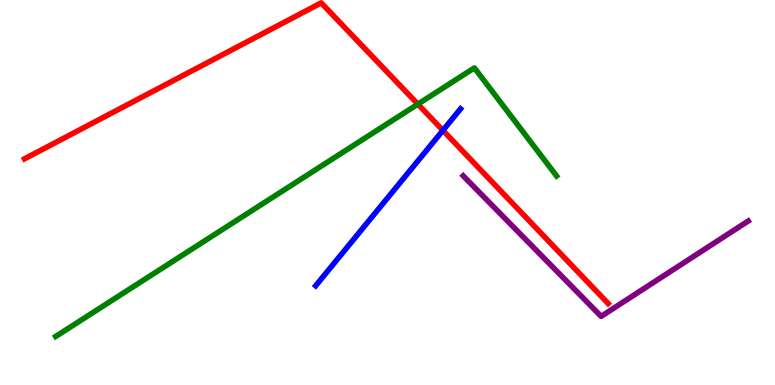[{'lines': ['blue', 'red'], 'intersections': [{'x': 5.71, 'y': 6.61}]}, {'lines': ['green', 'red'], 'intersections': [{'x': 5.39, 'y': 7.29}]}, {'lines': ['purple', 'red'], 'intersections': []}, {'lines': ['blue', 'green'], 'intersections': []}, {'lines': ['blue', 'purple'], 'intersections': []}, {'lines': ['green', 'purple'], 'intersections': []}]